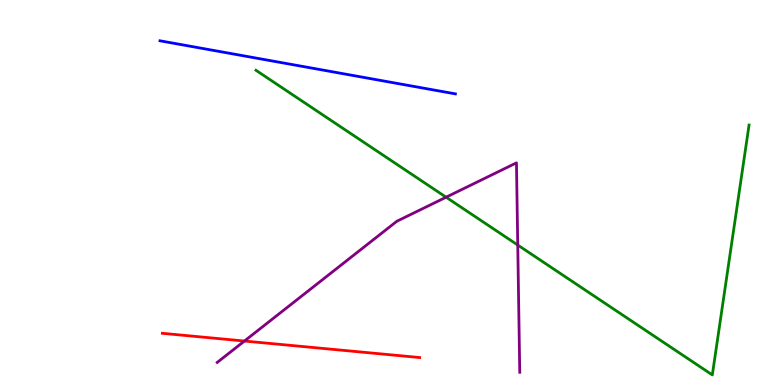[{'lines': ['blue', 'red'], 'intersections': []}, {'lines': ['green', 'red'], 'intersections': []}, {'lines': ['purple', 'red'], 'intersections': [{'x': 3.15, 'y': 1.14}]}, {'lines': ['blue', 'green'], 'intersections': []}, {'lines': ['blue', 'purple'], 'intersections': []}, {'lines': ['green', 'purple'], 'intersections': [{'x': 5.76, 'y': 4.88}, {'x': 6.68, 'y': 3.64}]}]